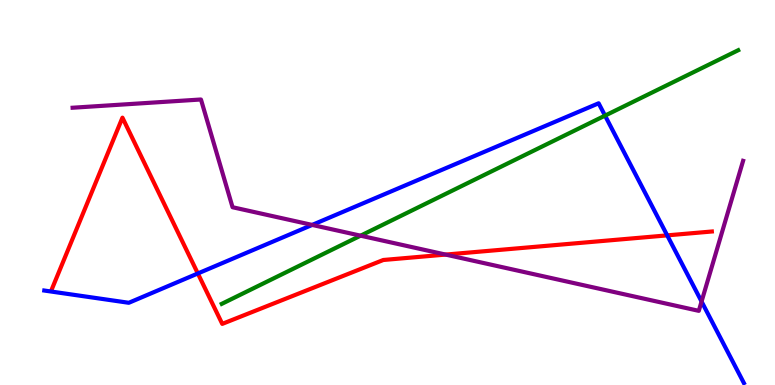[{'lines': ['blue', 'red'], 'intersections': [{'x': 2.55, 'y': 2.9}, {'x': 8.61, 'y': 3.89}]}, {'lines': ['green', 'red'], 'intersections': []}, {'lines': ['purple', 'red'], 'intersections': [{'x': 5.75, 'y': 3.39}]}, {'lines': ['blue', 'green'], 'intersections': [{'x': 7.81, 'y': 7.0}]}, {'lines': ['blue', 'purple'], 'intersections': [{'x': 4.03, 'y': 4.16}, {'x': 9.05, 'y': 2.17}]}, {'lines': ['green', 'purple'], 'intersections': [{'x': 4.65, 'y': 3.88}]}]